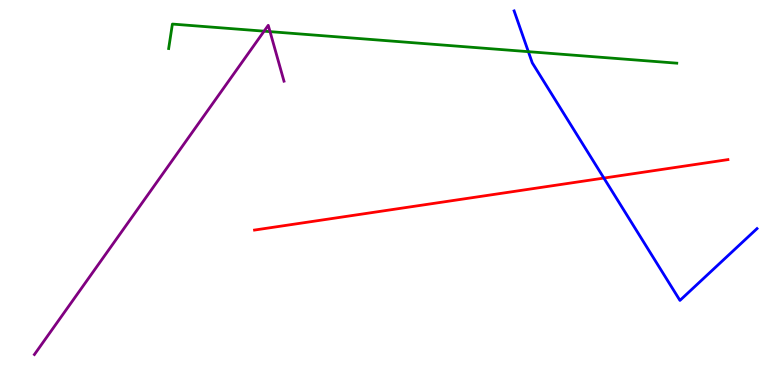[{'lines': ['blue', 'red'], 'intersections': [{'x': 7.79, 'y': 5.37}]}, {'lines': ['green', 'red'], 'intersections': []}, {'lines': ['purple', 'red'], 'intersections': []}, {'lines': ['blue', 'green'], 'intersections': [{'x': 6.82, 'y': 8.66}]}, {'lines': ['blue', 'purple'], 'intersections': []}, {'lines': ['green', 'purple'], 'intersections': [{'x': 3.41, 'y': 9.19}, {'x': 3.48, 'y': 9.18}]}]